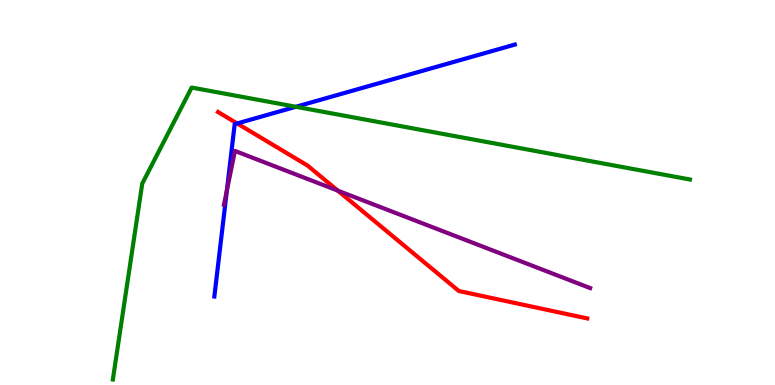[{'lines': ['blue', 'red'], 'intersections': [{'x': 3.06, 'y': 6.79}]}, {'lines': ['green', 'red'], 'intersections': []}, {'lines': ['purple', 'red'], 'intersections': [{'x': 4.36, 'y': 5.05}]}, {'lines': ['blue', 'green'], 'intersections': [{'x': 3.82, 'y': 7.23}]}, {'lines': ['blue', 'purple'], 'intersections': [{'x': 2.93, 'y': 5.05}]}, {'lines': ['green', 'purple'], 'intersections': []}]